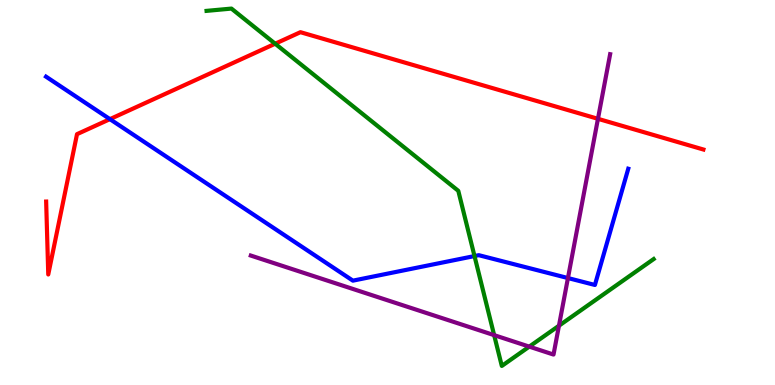[{'lines': ['blue', 'red'], 'intersections': [{'x': 1.42, 'y': 6.91}]}, {'lines': ['green', 'red'], 'intersections': [{'x': 3.55, 'y': 8.86}]}, {'lines': ['purple', 'red'], 'intersections': [{'x': 7.72, 'y': 6.91}]}, {'lines': ['blue', 'green'], 'intersections': [{'x': 6.12, 'y': 3.35}]}, {'lines': ['blue', 'purple'], 'intersections': [{'x': 7.33, 'y': 2.78}]}, {'lines': ['green', 'purple'], 'intersections': [{'x': 6.38, 'y': 1.3}, {'x': 6.83, 'y': 0.997}, {'x': 7.21, 'y': 1.54}]}]